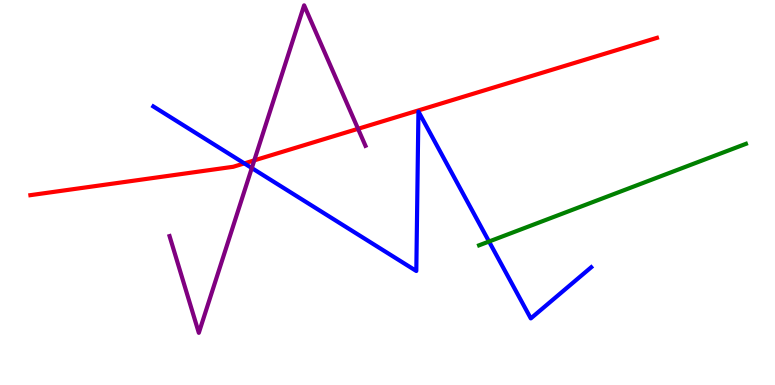[{'lines': ['blue', 'red'], 'intersections': [{'x': 3.15, 'y': 5.76}]}, {'lines': ['green', 'red'], 'intersections': []}, {'lines': ['purple', 'red'], 'intersections': [{'x': 3.28, 'y': 5.83}, {'x': 4.62, 'y': 6.65}]}, {'lines': ['blue', 'green'], 'intersections': [{'x': 6.31, 'y': 3.73}]}, {'lines': ['blue', 'purple'], 'intersections': [{'x': 3.25, 'y': 5.63}]}, {'lines': ['green', 'purple'], 'intersections': []}]